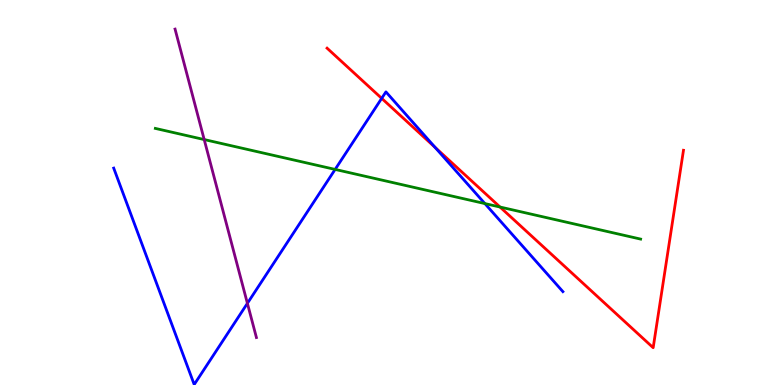[{'lines': ['blue', 'red'], 'intersections': [{'x': 4.93, 'y': 7.45}, {'x': 5.61, 'y': 6.17}]}, {'lines': ['green', 'red'], 'intersections': [{'x': 6.45, 'y': 4.62}]}, {'lines': ['purple', 'red'], 'intersections': []}, {'lines': ['blue', 'green'], 'intersections': [{'x': 4.32, 'y': 5.6}, {'x': 6.26, 'y': 4.71}]}, {'lines': ['blue', 'purple'], 'intersections': [{'x': 3.19, 'y': 2.12}]}, {'lines': ['green', 'purple'], 'intersections': [{'x': 2.63, 'y': 6.38}]}]